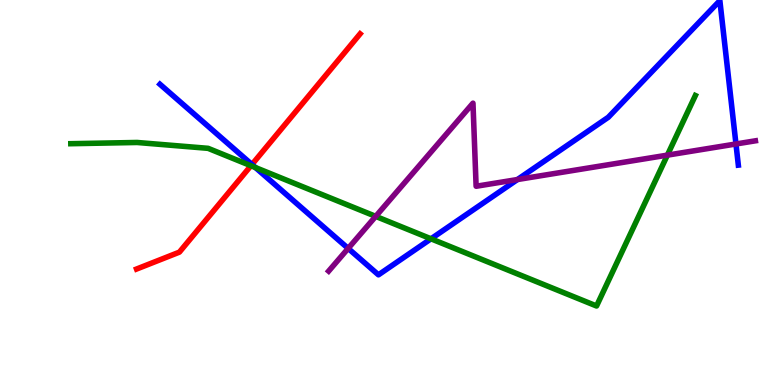[{'lines': ['blue', 'red'], 'intersections': [{'x': 3.25, 'y': 5.73}]}, {'lines': ['green', 'red'], 'intersections': [{'x': 3.24, 'y': 5.7}]}, {'lines': ['purple', 'red'], 'intersections': []}, {'lines': ['blue', 'green'], 'intersections': [{'x': 3.3, 'y': 5.65}, {'x': 5.56, 'y': 3.8}]}, {'lines': ['blue', 'purple'], 'intersections': [{'x': 4.49, 'y': 3.55}, {'x': 6.68, 'y': 5.34}, {'x': 9.5, 'y': 6.26}]}, {'lines': ['green', 'purple'], 'intersections': [{'x': 4.85, 'y': 4.38}, {'x': 8.61, 'y': 5.97}]}]